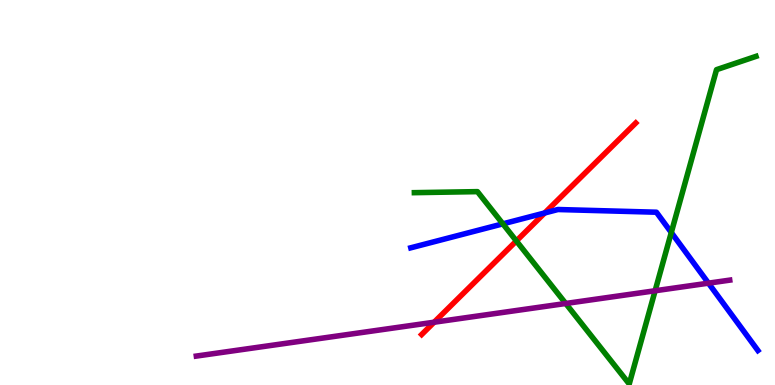[{'lines': ['blue', 'red'], 'intersections': [{'x': 7.03, 'y': 4.47}]}, {'lines': ['green', 'red'], 'intersections': [{'x': 6.66, 'y': 3.74}]}, {'lines': ['purple', 'red'], 'intersections': [{'x': 5.6, 'y': 1.63}]}, {'lines': ['blue', 'green'], 'intersections': [{'x': 6.49, 'y': 4.19}, {'x': 8.66, 'y': 3.96}]}, {'lines': ['blue', 'purple'], 'intersections': [{'x': 9.14, 'y': 2.65}]}, {'lines': ['green', 'purple'], 'intersections': [{'x': 7.3, 'y': 2.12}, {'x': 8.45, 'y': 2.45}]}]